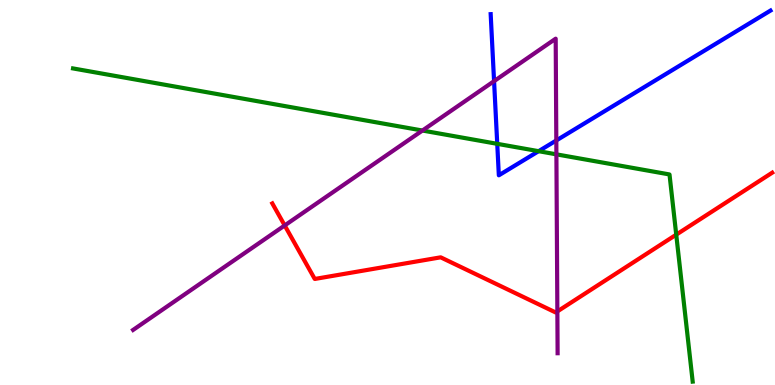[{'lines': ['blue', 'red'], 'intersections': []}, {'lines': ['green', 'red'], 'intersections': [{'x': 8.73, 'y': 3.9}]}, {'lines': ['purple', 'red'], 'intersections': [{'x': 3.67, 'y': 4.14}, {'x': 7.19, 'y': 1.91}]}, {'lines': ['blue', 'green'], 'intersections': [{'x': 6.42, 'y': 6.26}, {'x': 6.95, 'y': 6.07}]}, {'lines': ['blue', 'purple'], 'intersections': [{'x': 6.38, 'y': 7.89}, {'x': 7.18, 'y': 6.35}]}, {'lines': ['green', 'purple'], 'intersections': [{'x': 5.45, 'y': 6.61}, {'x': 7.18, 'y': 5.99}]}]